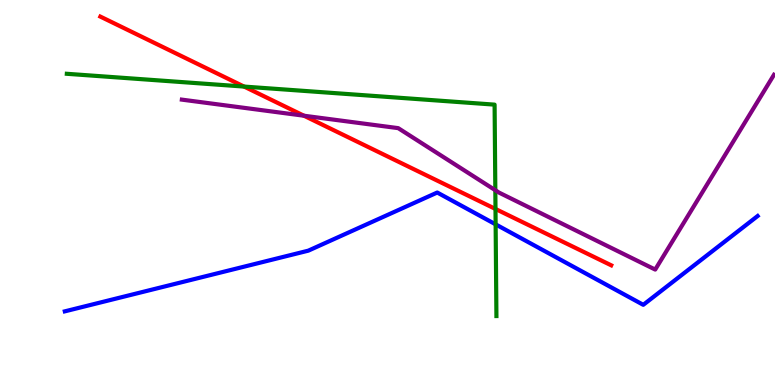[{'lines': ['blue', 'red'], 'intersections': []}, {'lines': ['green', 'red'], 'intersections': [{'x': 3.15, 'y': 7.75}, {'x': 6.39, 'y': 4.57}]}, {'lines': ['purple', 'red'], 'intersections': [{'x': 3.92, 'y': 6.99}]}, {'lines': ['blue', 'green'], 'intersections': [{'x': 6.4, 'y': 4.17}]}, {'lines': ['blue', 'purple'], 'intersections': []}, {'lines': ['green', 'purple'], 'intersections': [{'x': 6.39, 'y': 5.06}]}]